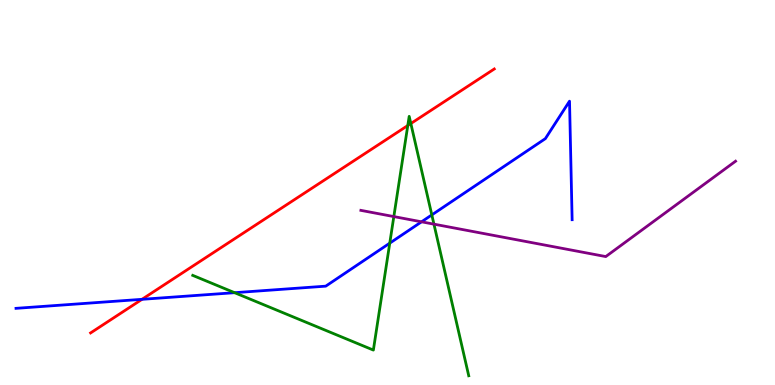[{'lines': ['blue', 'red'], 'intersections': [{'x': 1.83, 'y': 2.23}]}, {'lines': ['green', 'red'], 'intersections': [{'x': 5.26, 'y': 6.74}, {'x': 5.3, 'y': 6.79}]}, {'lines': ['purple', 'red'], 'intersections': []}, {'lines': ['blue', 'green'], 'intersections': [{'x': 3.03, 'y': 2.4}, {'x': 5.03, 'y': 3.68}, {'x': 5.57, 'y': 4.42}]}, {'lines': ['blue', 'purple'], 'intersections': [{'x': 5.44, 'y': 4.24}]}, {'lines': ['green', 'purple'], 'intersections': [{'x': 5.08, 'y': 4.37}, {'x': 5.6, 'y': 4.18}]}]